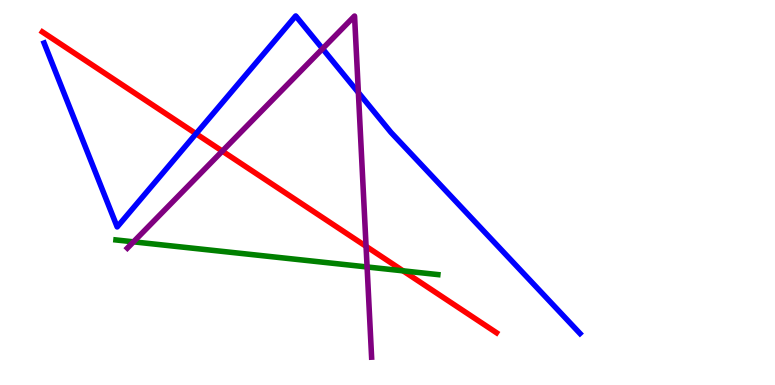[{'lines': ['blue', 'red'], 'intersections': [{'x': 2.53, 'y': 6.53}]}, {'lines': ['green', 'red'], 'intersections': [{'x': 5.2, 'y': 2.97}]}, {'lines': ['purple', 'red'], 'intersections': [{'x': 2.87, 'y': 6.07}, {'x': 4.72, 'y': 3.6}]}, {'lines': ['blue', 'green'], 'intersections': []}, {'lines': ['blue', 'purple'], 'intersections': [{'x': 4.16, 'y': 8.73}, {'x': 4.62, 'y': 7.6}]}, {'lines': ['green', 'purple'], 'intersections': [{'x': 1.72, 'y': 3.72}, {'x': 4.74, 'y': 3.07}]}]